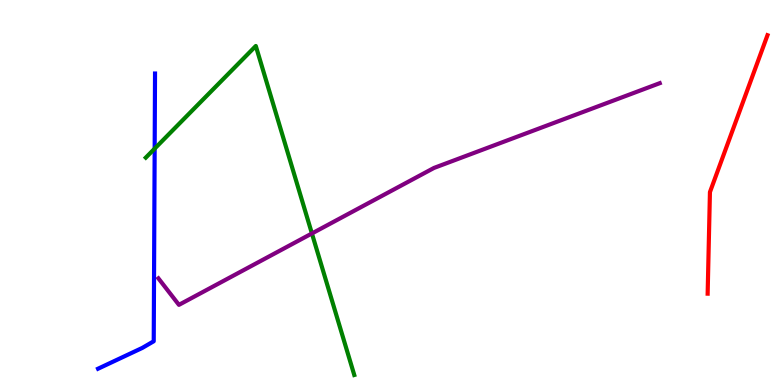[{'lines': ['blue', 'red'], 'intersections': []}, {'lines': ['green', 'red'], 'intersections': []}, {'lines': ['purple', 'red'], 'intersections': []}, {'lines': ['blue', 'green'], 'intersections': [{'x': 2.0, 'y': 6.14}]}, {'lines': ['blue', 'purple'], 'intersections': []}, {'lines': ['green', 'purple'], 'intersections': [{'x': 4.02, 'y': 3.94}]}]